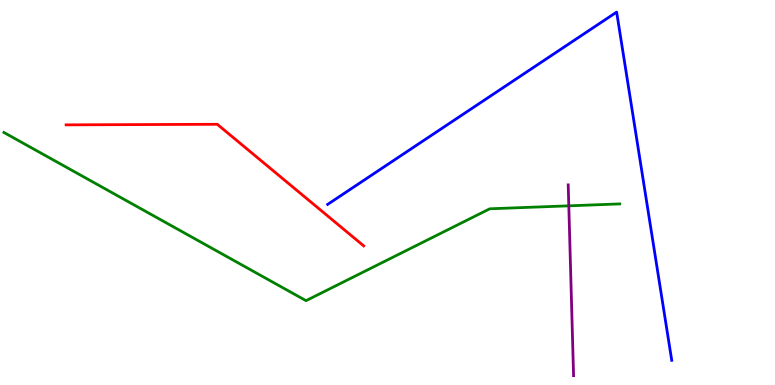[{'lines': ['blue', 'red'], 'intersections': []}, {'lines': ['green', 'red'], 'intersections': []}, {'lines': ['purple', 'red'], 'intersections': []}, {'lines': ['blue', 'green'], 'intersections': []}, {'lines': ['blue', 'purple'], 'intersections': []}, {'lines': ['green', 'purple'], 'intersections': [{'x': 7.34, 'y': 4.65}]}]